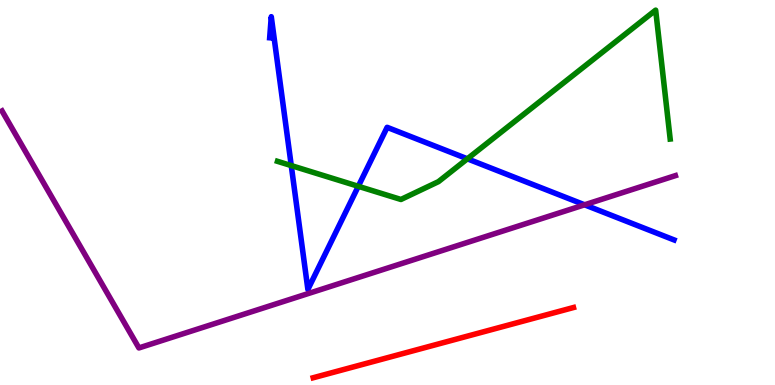[{'lines': ['blue', 'red'], 'intersections': []}, {'lines': ['green', 'red'], 'intersections': []}, {'lines': ['purple', 'red'], 'intersections': []}, {'lines': ['blue', 'green'], 'intersections': [{'x': 3.76, 'y': 5.7}, {'x': 4.62, 'y': 5.16}, {'x': 6.03, 'y': 5.88}]}, {'lines': ['blue', 'purple'], 'intersections': [{'x': 7.54, 'y': 4.68}]}, {'lines': ['green', 'purple'], 'intersections': []}]